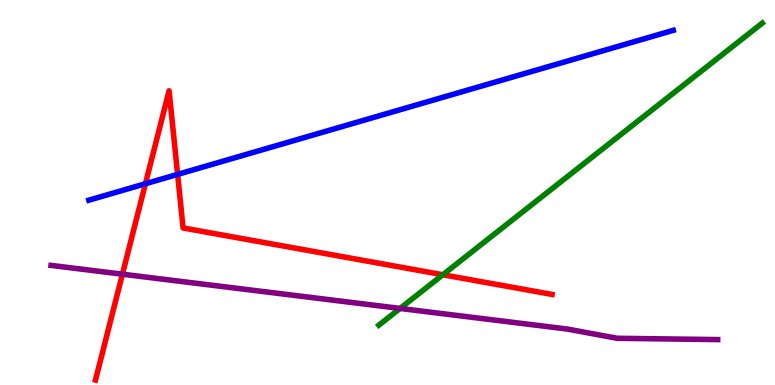[{'lines': ['blue', 'red'], 'intersections': [{'x': 1.88, 'y': 5.23}, {'x': 2.29, 'y': 5.47}]}, {'lines': ['green', 'red'], 'intersections': [{'x': 5.71, 'y': 2.86}]}, {'lines': ['purple', 'red'], 'intersections': [{'x': 1.58, 'y': 2.88}]}, {'lines': ['blue', 'green'], 'intersections': []}, {'lines': ['blue', 'purple'], 'intersections': []}, {'lines': ['green', 'purple'], 'intersections': [{'x': 5.16, 'y': 1.99}]}]